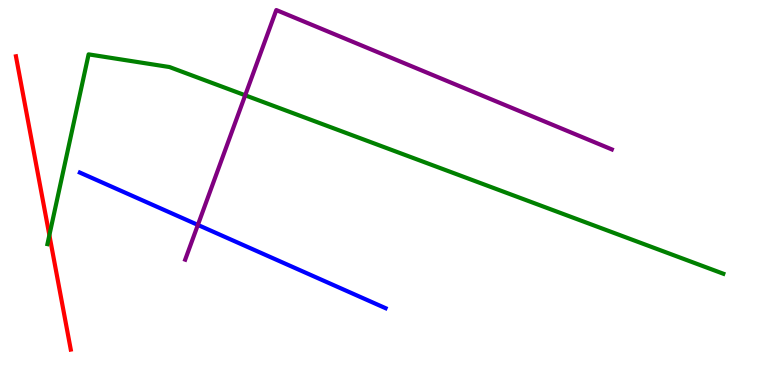[{'lines': ['blue', 'red'], 'intersections': []}, {'lines': ['green', 'red'], 'intersections': [{'x': 0.637, 'y': 3.89}]}, {'lines': ['purple', 'red'], 'intersections': []}, {'lines': ['blue', 'green'], 'intersections': []}, {'lines': ['blue', 'purple'], 'intersections': [{'x': 2.55, 'y': 4.16}]}, {'lines': ['green', 'purple'], 'intersections': [{'x': 3.16, 'y': 7.52}]}]